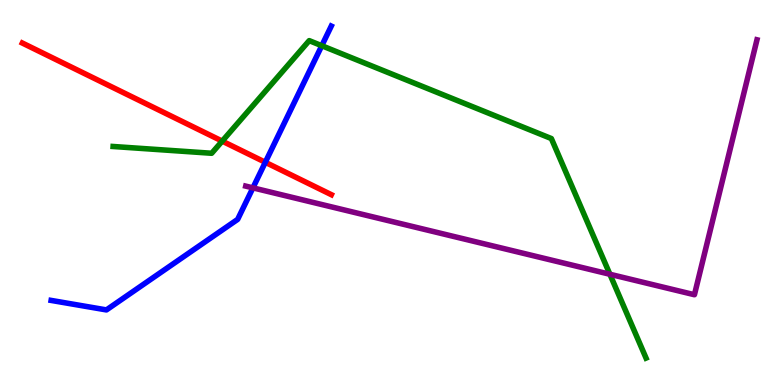[{'lines': ['blue', 'red'], 'intersections': [{'x': 3.42, 'y': 5.79}]}, {'lines': ['green', 'red'], 'intersections': [{'x': 2.87, 'y': 6.33}]}, {'lines': ['purple', 'red'], 'intersections': []}, {'lines': ['blue', 'green'], 'intersections': [{'x': 4.15, 'y': 8.81}]}, {'lines': ['blue', 'purple'], 'intersections': [{'x': 3.26, 'y': 5.12}]}, {'lines': ['green', 'purple'], 'intersections': [{'x': 7.87, 'y': 2.88}]}]